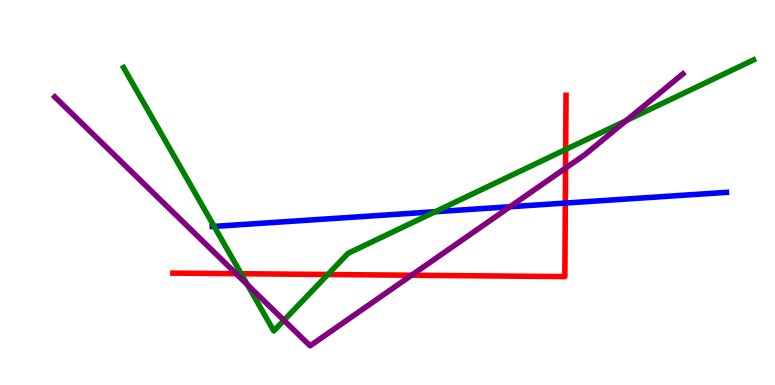[{'lines': ['blue', 'red'], 'intersections': [{'x': 7.29, 'y': 4.73}]}, {'lines': ['green', 'red'], 'intersections': [{'x': 3.11, 'y': 2.89}, {'x': 4.23, 'y': 2.87}, {'x': 7.3, 'y': 6.12}]}, {'lines': ['purple', 'red'], 'intersections': [{'x': 3.05, 'y': 2.89}, {'x': 5.31, 'y': 2.85}, {'x': 7.3, 'y': 5.63}]}, {'lines': ['blue', 'green'], 'intersections': [{'x': 2.76, 'y': 4.12}, {'x': 5.62, 'y': 4.5}]}, {'lines': ['blue', 'purple'], 'intersections': [{'x': 6.58, 'y': 4.63}]}, {'lines': ['green', 'purple'], 'intersections': [{'x': 3.19, 'y': 2.6}, {'x': 3.66, 'y': 1.68}, {'x': 8.08, 'y': 6.87}]}]